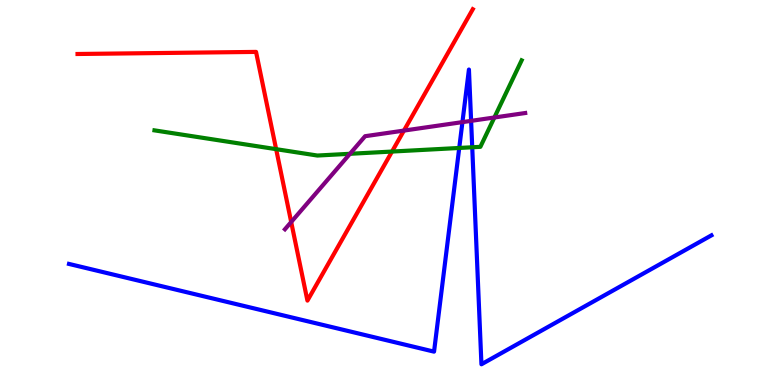[{'lines': ['blue', 'red'], 'intersections': []}, {'lines': ['green', 'red'], 'intersections': [{'x': 3.56, 'y': 6.13}, {'x': 5.06, 'y': 6.06}]}, {'lines': ['purple', 'red'], 'intersections': [{'x': 3.76, 'y': 4.23}, {'x': 5.21, 'y': 6.61}]}, {'lines': ['blue', 'green'], 'intersections': [{'x': 5.93, 'y': 6.16}, {'x': 6.09, 'y': 6.17}]}, {'lines': ['blue', 'purple'], 'intersections': [{'x': 5.97, 'y': 6.83}, {'x': 6.08, 'y': 6.86}]}, {'lines': ['green', 'purple'], 'intersections': [{'x': 4.52, 'y': 6.01}, {'x': 6.38, 'y': 6.95}]}]